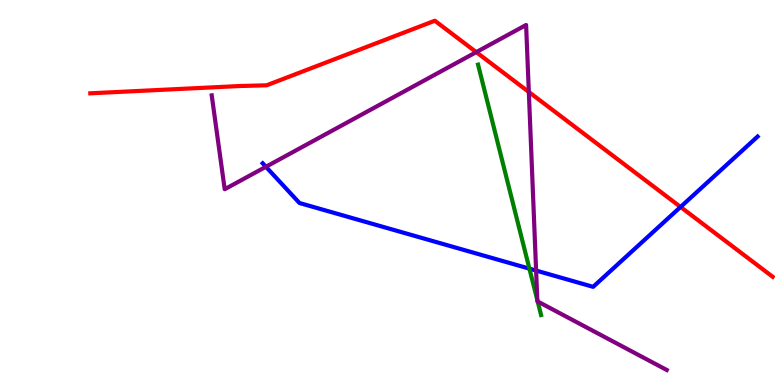[{'lines': ['blue', 'red'], 'intersections': [{'x': 8.78, 'y': 4.62}]}, {'lines': ['green', 'red'], 'intersections': []}, {'lines': ['purple', 'red'], 'intersections': [{'x': 6.15, 'y': 8.65}, {'x': 6.82, 'y': 7.61}]}, {'lines': ['blue', 'green'], 'intersections': [{'x': 6.83, 'y': 3.02}]}, {'lines': ['blue', 'purple'], 'intersections': [{'x': 3.43, 'y': 5.67}, {'x': 6.92, 'y': 2.97}]}, {'lines': ['green', 'purple'], 'intersections': [{'x': 6.93, 'y': 2.21}, {'x': 6.94, 'y': 2.17}]}]